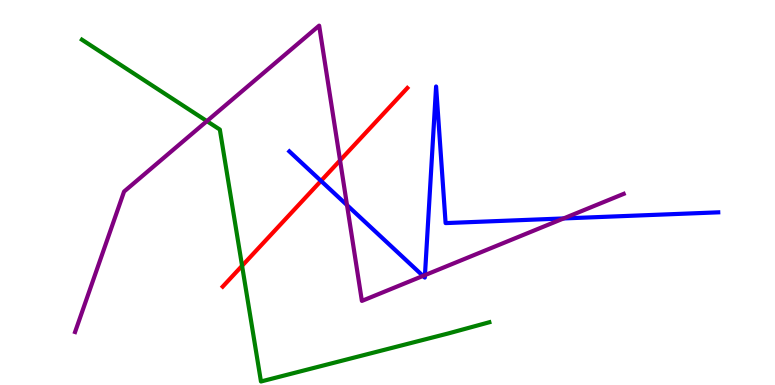[{'lines': ['blue', 'red'], 'intersections': [{'x': 4.14, 'y': 5.3}]}, {'lines': ['green', 'red'], 'intersections': [{'x': 3.12, 'y': 3.1}]}, {'lines': ['purple', 'red'], 'intersections': [{'x': 4.39, 'y': 5.83}]}, {'lines': ['blue', 'green'], 'intersections': []}, {'lines': ['blue', 'purple'], 'intersections': [{'x': 4.48, 'y': 4.67}, {'x': 5.46, 'y': 2.83}, {'x': 5.48, 'y': 2.85}, {'x': 7.27, 'y': 4.33}]}, {'lines': ['green', 'purple'], 'intersections': [{'x': 2.67, 'y': 6.85}]}]